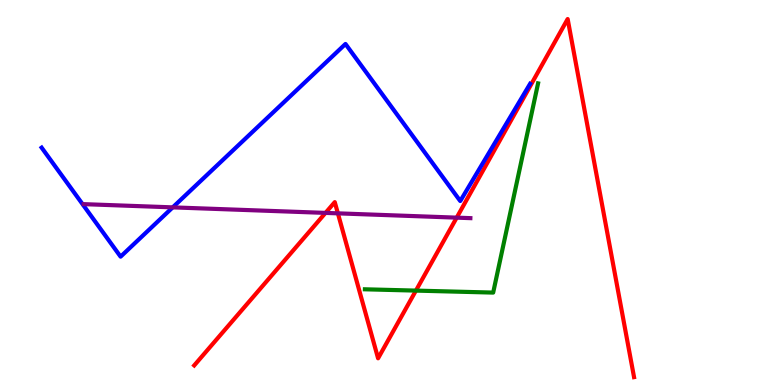[{'lines': ['blue', 'red'], 'intersections': []}, {'lines': ['green', 'red'], 'intersections': [{'x': 5.37, 'y': 2.45}]}, {'lines': ['purple', 'red'], 'intersections': [{'x': 4.2, 'y': 4.47}, {'x': 4.36, 'y': 4.46}, {'x': 5.89, 'y': 4.35}]}, {'lines': ['blue', 'green'], 'intersections': []}, {'lines': ['blue', 'purple'], 'intersections': [{'x': 2.23, 'y': 4.61}]}, {'lines': ['green', 'purple'], 'intersections': []}]